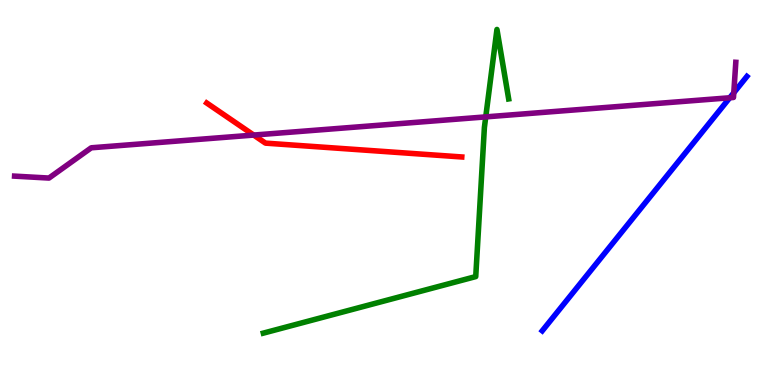[{'lines': ['blue', 'red'], 'intersections': []}, {'lines': ['green', 'red'], 'intersections': []}, {'lines': ['purple', 'red'], 'intersections': [{'x': 3.27, 'y': 6.49}]}, {'lines': ['blue', 'green'], 'intersections': []}, {'lines': ['blue', 'purple'], 'intersections': [{'x': 9.42, 'y': 7.46}, {'x': 9.47, 'y': 7.59}]}, {'lines': ['green', 'purple'], 'intersections': [{'x': 6.27, 'y': 6.96}]}]